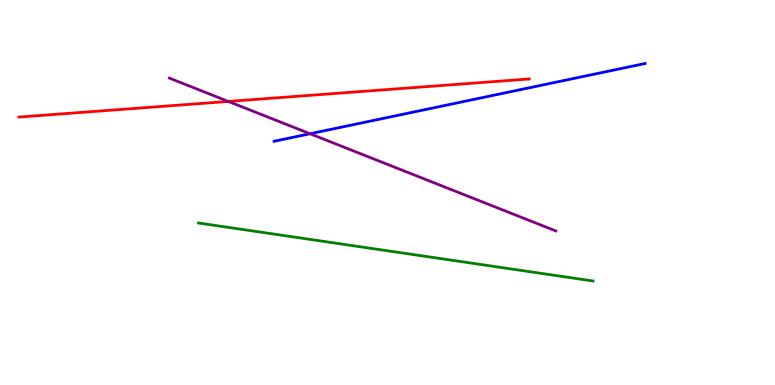[{'lines': ['blue', 'red'], 'intersections': []}, {'lines': ['green', 'red'], 'intersections': []}, {'lines': ['purple', 'red'], 'intersections': [{'x': 2.95, 'y': 7.37}]}, {'lines': ['blue', 'green'], 'intersections': []}, {'lines': ['blue', 'purple'], 'intersections': [{'x': 4.0, 'y': 6.53}]}, {'lines': ['green', 'purple'], 'intersections': []}]